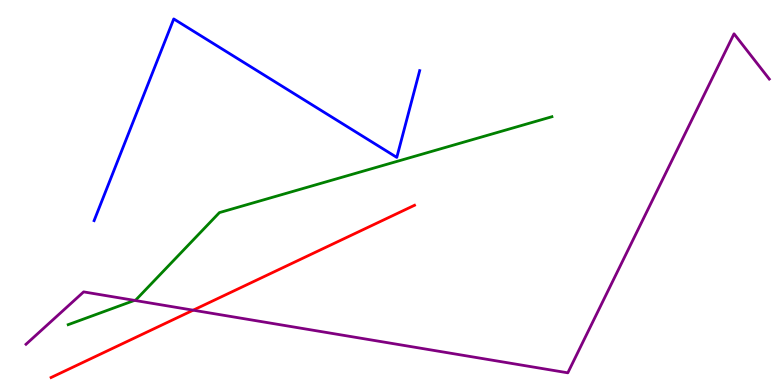[{'lines': ['blue', 'red'], 'intersections': []}, {'lines': ['green', 'red'], 'intersections': []}, {'lines': ['purple', 'red'], 'intersections': [{'x': 2.49, 'y': 1.94}]}, {'lines': ['blue', 'green'], 'intersections': []}, {'lines': ['blue', 'purple'], 'intersections': []}, {'lines': ['green', 'purple'], 'intersections': [{'x': 1.74, 'y': 2.2}]}]